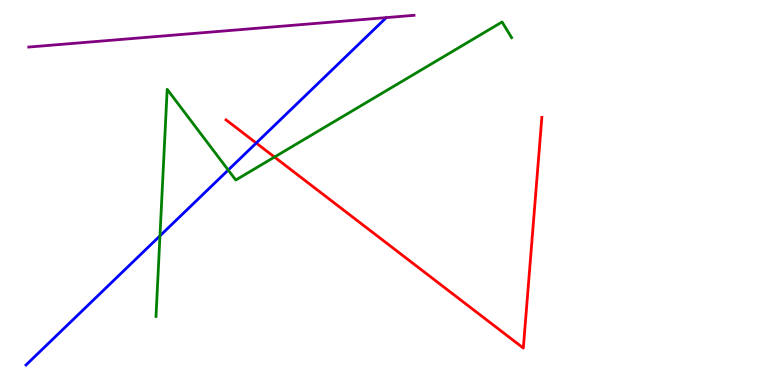[{'lines': ['blue', 'red'], 'intersections': [{'x': 3.31, 'y': 6.28}]}, {'lines': ['green', 'red'], 'intersections': [{'x': 3.54, 'y': 5.92}]}, {'lines': ['purple', 'red'], 'intersections': []}, {'lines': ['blue', 'green'], 'intersections': [{'x': 2.06, 'y': 3.87}, {'x': 2.94, 'y': 5.58}]}, {'lines': ['blue', 'purple'], 'intersections': []}, {'lines': ['green', 'purple'], 'intersections': []}]